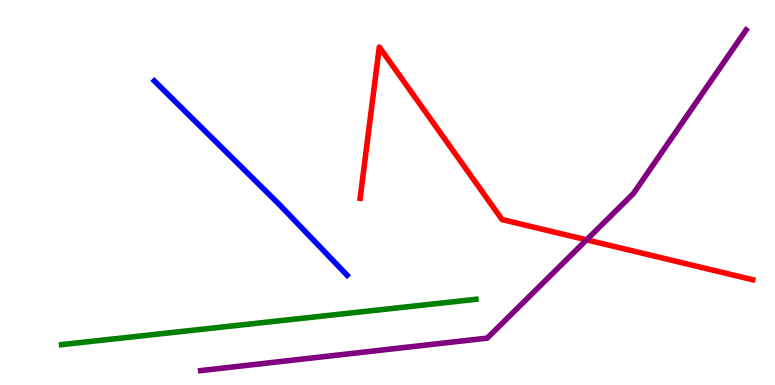[{'lines': ['blue', 'red'], 'intersections': []}, {'lines': ['green', 'red'], 'intersections': []}, {'lines': ['purple', 'red'], 'intersections': [{'x': 7.57, 'y': 3.77}]}, {'lines': ['blue', 'green'], 'intersections': []}, {'lines': ['blue', 'purple'], 'intersections': []}, {'lines': ['green', 'purple'], 'intersections': []}]